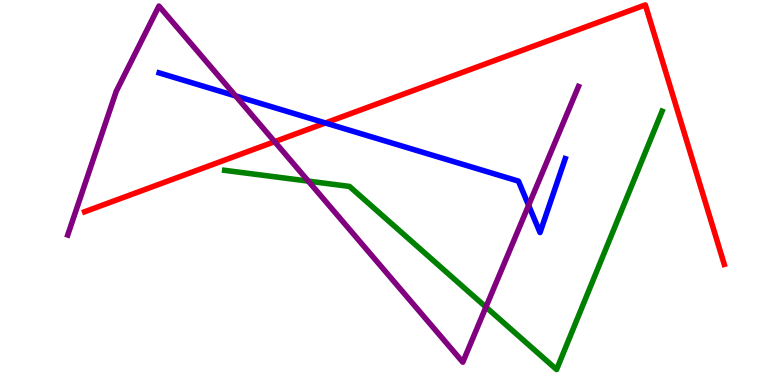[{'lines': ['blue', 'red'], 'intersections': [{'x': 4.2, 'y': 6.81}]}, {'lines': ['green', 'red'], 'intersections': []}, {'lines': ['purple', 'red'], 'intersections': [{'x': 3.54, 'y': 6.32}]}, {'lines': ['blue', 'green'], 'intersections': []}, {'lines': ['blue', 'purple'], 'intersections': [{'x': 3.04, 'y': 7.51}, {'x': 6.82, 'y': 4.67}]}, {'lines': ['green', 'purple'], 'intersections': [{'x': 3.98, 'y': 5.3}, {'x': 6.27, 'y': 2.02}]}]